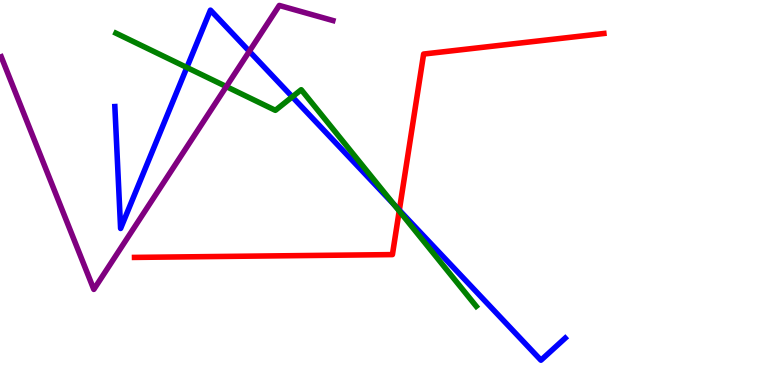[{'lines': ['blue', 'red'], 'intersections': [{'x': 5.15, 'y': 4.54}]}, {'lines': ['green', 'red'], 'intersections': [{'x': 5.15, 'y': 4.52}]}, {'lines': ['purple', 'red'], 'intersections': []}, {'lines': ['blue', 'green'], 'intersections': [{'x': 2.41, 'y': 8.25}, {'x': 3.77, 'y': 7.48}, {'x': 5.09, 'y': 4.68}]}, {'lines': ['blue', 'purple'], 'intersections': [{'x': 3.22, 'y': 8.67}]}, {'lines': ['green', 'purple'], 'intersections': [{'x': 2.92, 'y': 7.75}]}]